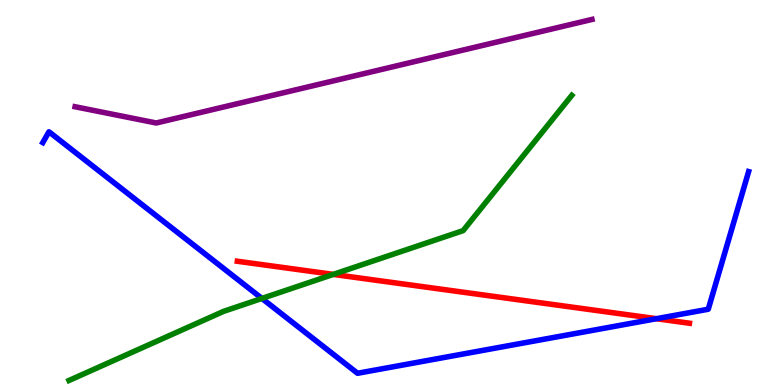[{'lines': ['blue', 'red'], 'intersections': [{'x': 8.47, 'y': 1.72}]}, {'lines': ['green', 'red'], 'intersections': [{'x': 4.3, 'y': 2.87}]}, {'lines': ['purple', 'red'], 'intersections': []}, {'lines': ['blue', 'green'], 'intersections': [{'x': 3.38, 'y': 2.25}]}, {'lines': ['blue', 'purple'], 'intersections': []}, {'lines': ['green', 'purple'], 'intersections': []}]